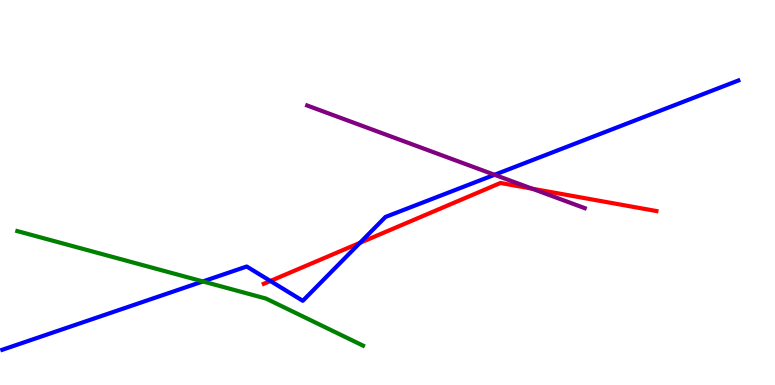[{'lines': ['blue', 'red'], 'intersections': [{'x': 3.49, 'y': 2.7}, {'x': 4.64, 'y': 3.69}]}, {'lines': ['green', 'red'], 'intersections': []}, {'lines': ['purple', 'red'], 'intersections': [{'x': 6.87, 'y': 5.1}]}, {'lines': ['blue', 'green'], 'intersections': [{'x': 2.62, 'y': 2.69}]}, {'lines': ['blue', 'purple'], 'intersections': [{'x': 6.38, 'y': 5.46}]}, {'lines': ['green', 'purple'], 'intersections': []}]